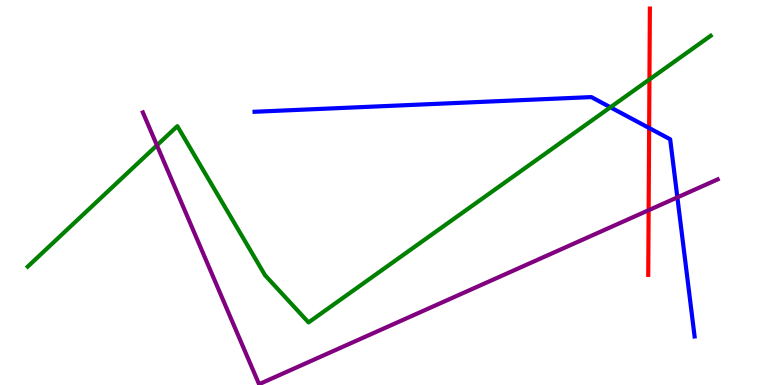[{'lines': ['blue', 'red'], 'intersections': [{'x': 8.38, 'y': 6.67}]}, {'lines': ['green', 'red'], 'intersections': [{'x': 8.38, 'y': 7.94}]}, {'lines': ['purple', 'red'], 'intersections': [{'x': 8.37, 'y': 4.54}]}, {'lines': ['blue', 'green'], 'intersections': [{'x': 7.88, 'y': 7.21}]}, {'lines': ['blue', 'purple'], 'intersections': [{'x': 8.74, 'y': 4.87}]}, {'lines': ['green', 'purple'], 'intersections': [{'x': 2.02, 'y': 6.23}]}]